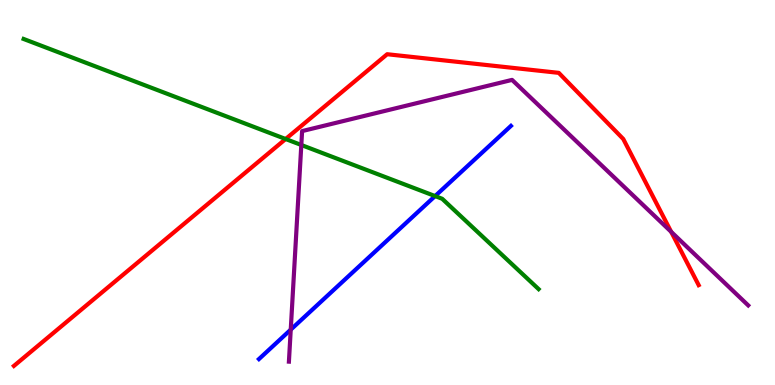[{'lines': ['blue', 'red'], 'intersections': []}, {'lines': ['green', 'red'], 'intersections': [{'x': 3.69, 'y': 6.39}]}, {'lines': ['purple', 'red'], 'intersections': [{'x': 8.66, 'y': 3.98}]}, {'lines': ['blue', 'green'], 'intersections': [{'x': 5.61, 'y': 4.91}]}, {'lines': ['blue', 'purple'], 'intersections': [{'x': 3.75, 'y': 1.44}]}, {'lines': ['green', 'purple'], 'intersections': [{'x': 3.89, 'y': 6.23}]}]